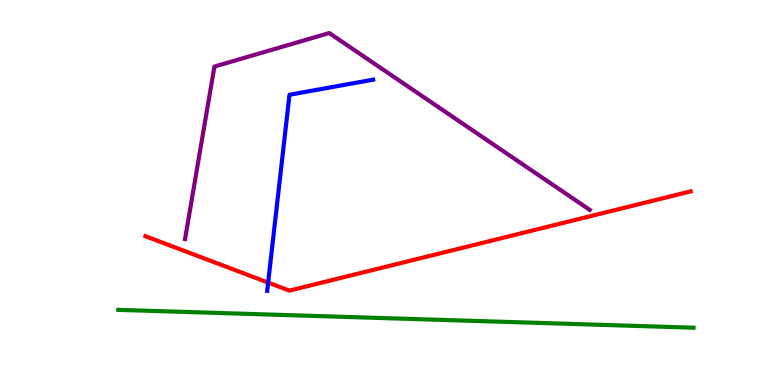[{'lines': ['blue', 'red'], 'intersections': [{'x': 3.46, 'y': 2.66}]}, {'lines': ['green', 'red'], 'intersections': []}, {'lines': ['purple', 'red'], 'intersections': []}, {'lines': ['blue', 'green'], 'intersections': []}, {'lines': ['blue', 'purple'], 'intersections': []}, {'lines': ['green', 'purple'], 'intersections': []}]